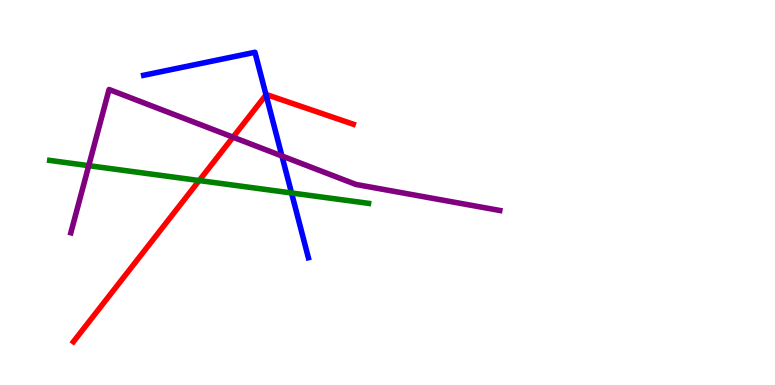[{'lines': ['blue', 'red'], 'intersections': [{'x': 3.43, 'y': 7.54}]}, {'lines': ['green', 'red'], 'intersections': [{'x': 2.57, 'y': 5.31}]}, {'lines': ['purple', 'red'], 'intersections': [{'x': 3.01, 'y': 6.44}]}, {'lines': ['blue', 'green'], 'intersections': [{'x': 3.76, 'y': 4.99}]}, {'lines': ['blue', 'purple'], 'intersections': [{'x': 3.64, 'y': 5.95}]}, {'lines': ['green', 'purple'], 'intersections': [{'x': 1.15, 'y': 5.7}]}]